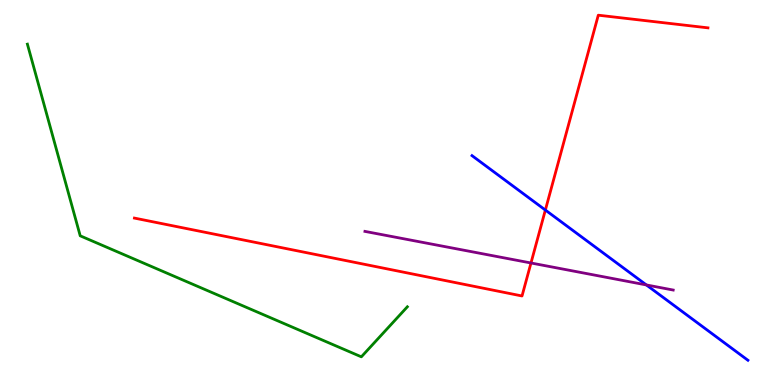[{'lines': ['blue', 'red'], 'intersections': [{'x': 7.04, 'y': 4.54}]}, {'lines': ['green', 'red'], 'intersections': []}, {'lines': ['purple', 'red'], 'intersections': [{'x': 6.85, 'y': 3.17}]}, {'lines': ['blue', 'green'], 'intersections': []}, {'lines': ['blue', 'purple'], 'intersections': [{'x': 8.34, 'y': 2.6}]}, {'lines': ['green', 'purple'], 'intersections': []}]